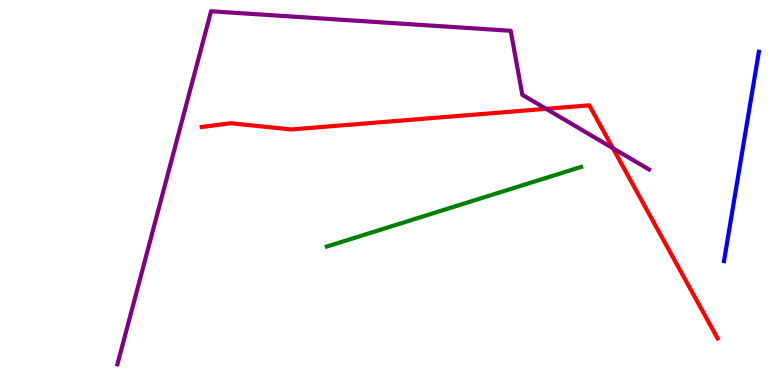[{'lines': ['blue', 'red'], 'intersections': []}, {'lines': ['green', 'red'], 'intersections': []}, {'lines': ['purple', 'red'], 'intersections': [{'x': 7.05, 'y': 7.17}, {'x': 7.91, 'y': 6.15}]}, {'lines': ['blue', 'green'], 'intersections': []}, {'lines': ['blue', 'purple'], 'intersections': []}, {'lines': ['green', 'purple'], 'intersections': []}]